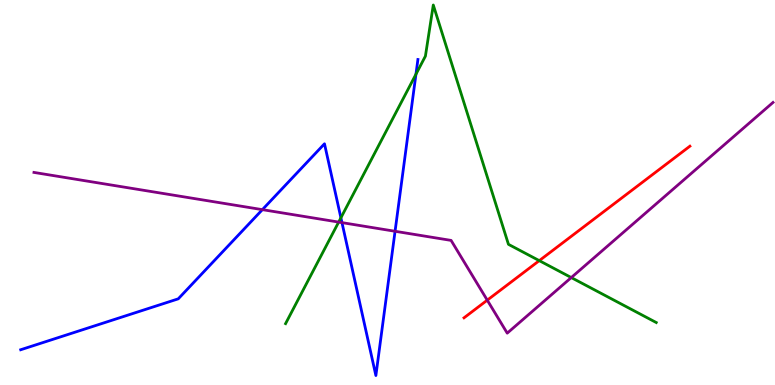[{'lines': ['blue', 'red'], 'intersections': []}, {'lines': ['green', 'red'], 'intersections': [{'x': 6.96, 'y': 3.23}]}, {'lines': ['purple', 'red'], 'intersections': [{'x': 6.29, 'y': 2.2}]}, {'lines': ['blue', 'green'], 'intersections': [{'x': 4.4, 'y': 4.34}, {'x': 5.37, 'y': 8.07}]}, {'lines': ['blue', 'purple'], 'intersections': [{'x': 3.39, 'y': 4.55}, {'x': 4.41, 'y': 4.22}, {'x': 5.1, 'y': 3.99}]}, {'lines': ['green', 'purple'], 'intersections': [{'x': 4.37, 'y': 4.23}, {'x': 7.37, 'y': 2.79}]}]